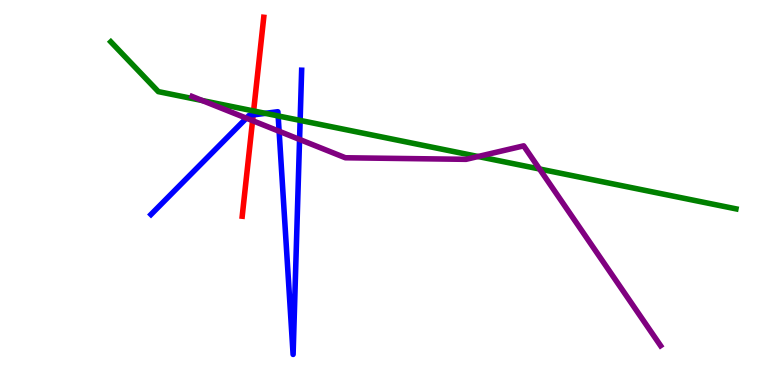[{'lines': ['blue', 'red'], 'intersections': [{'x': 3.27, 'y': 7.02}]}, {'lines': ['green', 'red'], 'intersections': [{'x': 3.27, 'y': 7.12}]}, {'lines': ['purple', 'red'], 'intersections': [{'x': 3.26, 'y': 6.87}]}, {'lines': ['blue', 'green'], 'intersections': [{'x': 3.42, 'y': 7.06}, {'x': 3.59, 'y': 6.99}, {'x': 3.87, 'y': 6.87}]}, {'lines': ['blue', 'purple'], 'intersections': [{'x': 3.18, 'y': 6.93}, {'x': 3.6, 'y': 6.59}, {'x': 3.87, 'y': 6.38}]}, {'lines': ['green', 'purple'], 'intersections': [{'x': 2.61, 'y': 7.39}, {'x': 6.17, 'y': 5.93}, {'x': 6.96, 'y': 5.61}]}]